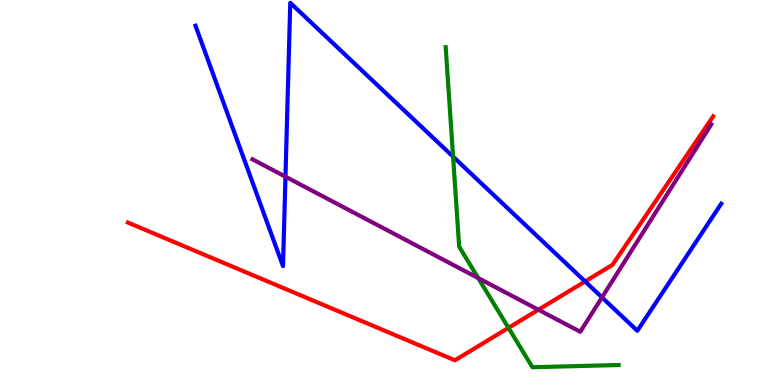[{'lines': ['blue', 'red'], 'intersections': [{'x': 7.55, 'y': 2.69}]}, {'lines': ['green', 'red'], 'intersections': [{'x': 6.56, 'y': 1.48}]}, {'lines': ['purple', 'red'], 'intersections': [{'x': 6.95, 'y': 1.96}]}, {'lines': ['blue', 'green'], 'intersections': [{'x': 5.85, 'y': 5.93}]}, {'lines': ['blue', 'purple'], 'intersections': [{'x': 3.68, 'y': 5.41}, {'x': 7.77, 'y': 2.28}]}, {'lines': ['green', 'purple'], 'intersections': [{'x': 6.17, 'y': 2.78}]}]